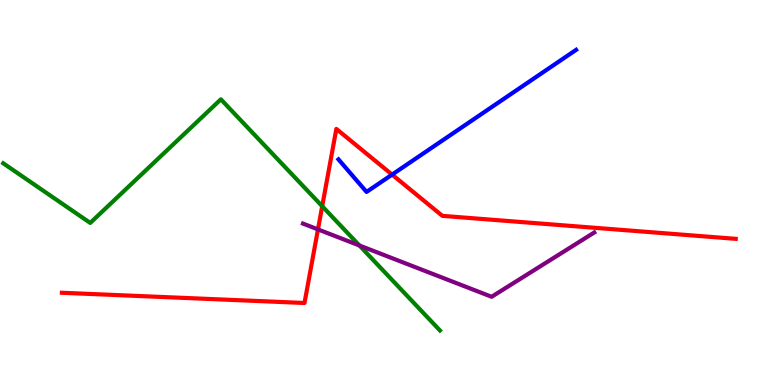[{'lines': ['blue', 'red'], 'intersections': [{'x': 5.06, 'y': 5.46}]}, {'lines': ['green', 'red'], 'intersections': [{'x': 4.16, 'y': 4.64}]}, {'lines': ['purple', 'red'], 'intersections': [{'x': 4.1, 'y': 4.04}]}, {'lines': ['blue', 'green'], 'intersections': []}, {'lines': ['blue', 'purple'], 'intersections': []}, {'lines': ['green', 'purple'], 'intersections': [{'x': 4.64, 'y': 3.62}]}]